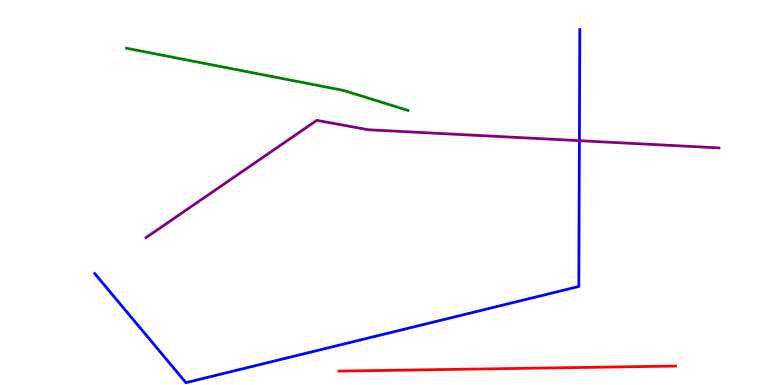[{'lines': ['blue', 'red'], 'intersections': []}, {'lines': ['green', 'red'], 'intersections': []}, {'lines': ['purple', 'red'], 'intersections': []}, {'lines': ['blue', 'green'], 'intersections': []}, {'lines': ['blue', 'purple'], 'intersections': [{'x': 7.48, 'y': 6.35}]}, {'lines': ['green', 'purple'], 'intersections': []}]